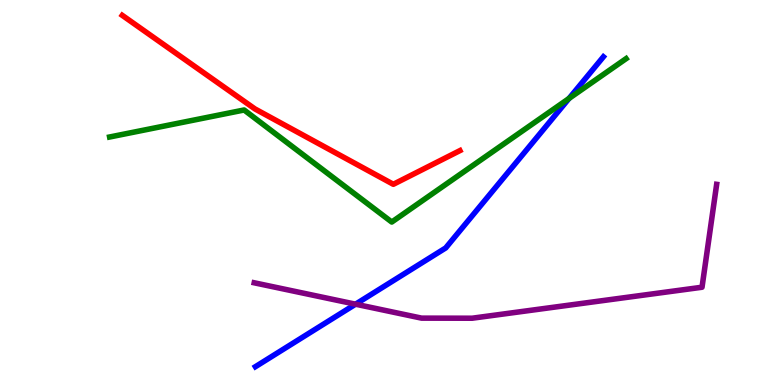[{'lines': ['blue', 'red'], 'intersections': []}, {'lines': ['green', 'red'], 'intersections': []}, {'lines': ['purple', 'red'], 'intersections': []}, {'lines': ['blue', 'green'], 'intersections': [{'x': 7.34, 'y': 7.44}]}, {'lines': ['blue', 'purple'], 'intersections': [{'x': 4.59, 'y': 2.1}]}, {'lines': ['green', 'purple'], 'intersections': []}]